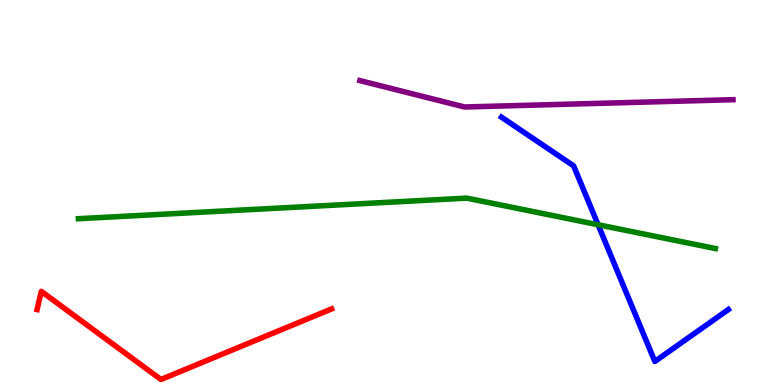[{'lines': ['blue', 'red'], 'intersections': []}, {'lines': ['green', 'red'], 'intersections': []}, {'lines': ['purple', 'red'], 'intersections': []}, {'lines': ['blue', 'green'], 'intersections': [{'x': 7.72, 'y': 4.16}]}, {'lines': ['blue', 'purple'], 'intersections': []}, {'lines': ['green', 'purple'], 'intersections': []}]